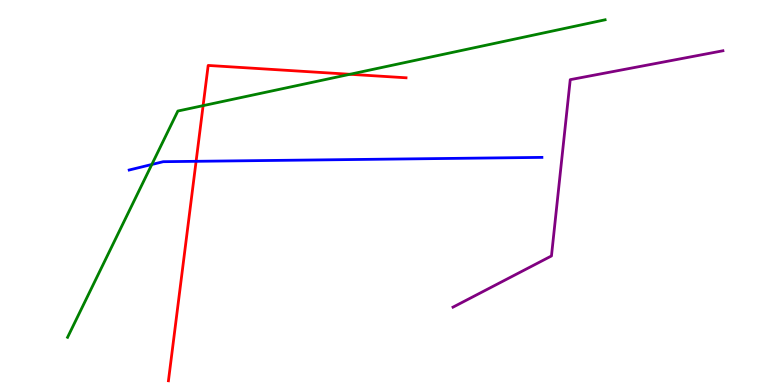[{'lines': ['blue', 'red'], 'intersections': [{'x': 2.53, 'y': 5.81}]}, {'lines': ['green', 'red'], 'intersections': [{'x': 2.62, 'y': 7.26}, {'x': 4.52, 'y': 8.07}]}, {'lines': ['purple', 'red'], 'intersections': []}, {'lines': ['blue', 'green'], 'intersections': [{'x': 1.96, 'y': 5.73}]}, {'lines': ['blue', 'purple'], 'intersections': []}, {'lines': ['green', 'purple'], 'intersections': []}]